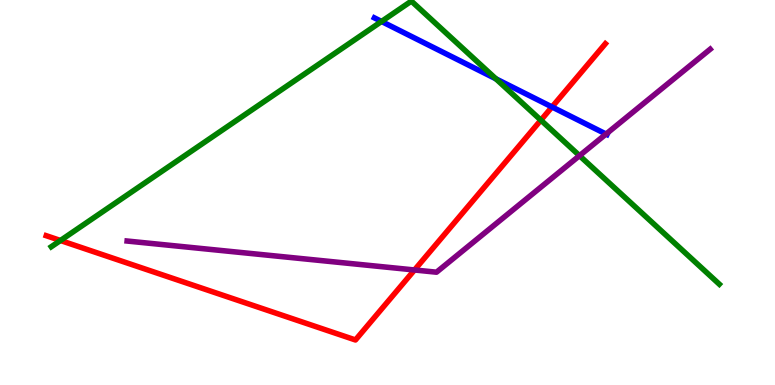[{'lines': ['blue', 'red'], 'intersections': [{'x': 7.12, 'y': 7.22}]}, {'lines': ['green', 'red'], 'intersections': [{'x': 0.78, 'y': 3.75}, {'x': 6.98, 'y': 6.88}]}, {'lines': ['purple', 'red'], 'intersections': [{'x': 5.35, 'y': 2.99}]}, {'lines': ['blue', 'green'], 'intersections': [{'x': 4.92, 'y': 9.44}, {'x': 6.4, 'y': 7.95}]}, {'lines': ['blue', 'purple'], 'intersections': [{'x': 7.82, 'y': 6.52}]}, {'lines': ['green', 'purple'], 'intersections': [{'x': 7.48, 'y': 5.96}]}]